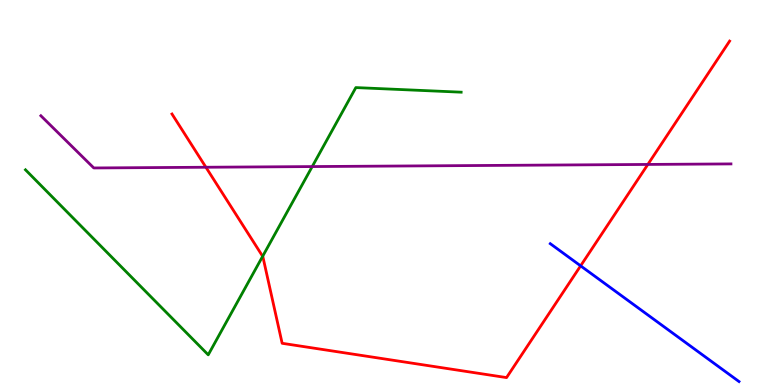[{'lines': ['blue', 'red'], 'intersections': [{'x': 7.49, 'y': 3.09}]}, {'lines': ['green', 'red'], 'intersections': [{'x': 3.39, 'y': 3.34}]}, {'lines': ['purple', 'red'], 'intersections': [{'x': 2.66, 'y': 5.66}, {'x': 8.36, 'y': 5.73}]}, {'lines': ['blue', 'green'], 'intersections': []}, {'lines': ['blue', 'purple'], 'intersections': []}, {'lines': ['green', 'purple'], 'intersections': [{'x': 4.03, 'y': 5.67}]}]